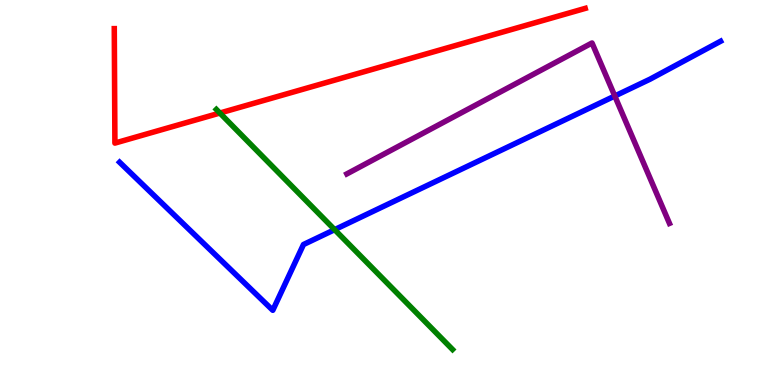[{'lines': ['blue', 'red'], 'intersections': []}, {'lines': ['green', 'red'], 'intersections': [{'x': 2.84, 'y': 7.06}]}, {'lines': ['purple', 'red'], 'intersections': []}, {'lines': ['blue', 'green'], 'intersections': [{'x': 4.32, 'y': 4.03}]}, {'lines': ['blue', 'purple'], 'intersections': [{'x': 7.93, 'y': 7.51}]}, {'lines': ['green', 'purple'], 'intersections': []}]